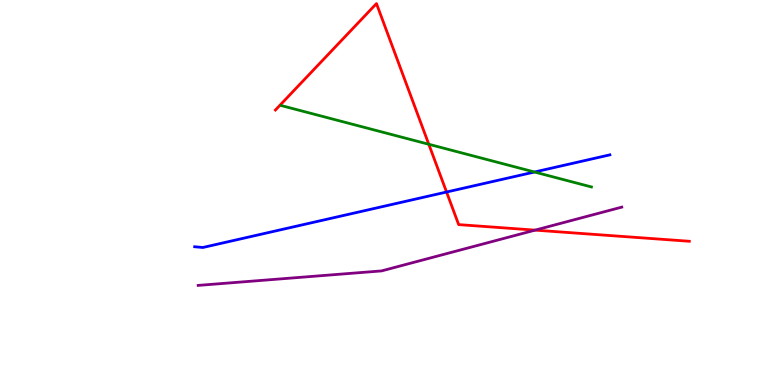[{'lines': ['blue', 'red'], 'intersections': [{'x': 5.76, 'y': 5.01}]}, {'lines': ['green', 'red'], 'intersections': [{'x': 5.53, 'y': 6.25}]}, {'lines': ['purple', 'red'], 'intersections': [{'x': 6.9, 'y': 4.02}]}, {'lines': ['blue', 'green'], 'intersections': [{'x': 6.9, 'y': 5.53}]}, {'lines': ['blue', 'purple'], 'intersections': []}, {'lines': ['green', 'purple'], 'intersections': []}]